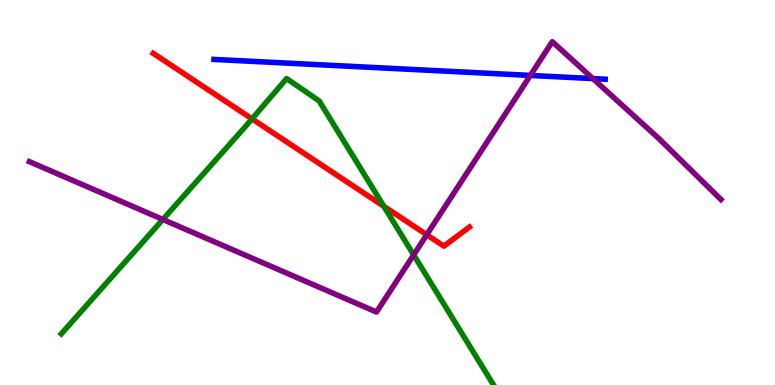[{'lines': ['blue', 'red'], 'intersections': []}, {'lines': ['green', 'red'], 'intersections': [{'x': 3.25, 'y': 6.91}, {'x': 4.95, 'y': 4.64}]}, {'lines': ['purple', 'red'], 'intersections': [{'x': 5.51, 'y': 3.9}]}, {'lines': ['blue', 'green'], 'intersections': []}, {'lines': ['blue', 'purple'], 'intersections': [{'x': 6.84, 'y': 8.04}, {'x': 7.65, 'y': 7.96}]}, {'lines': ['green', 'purple'], 'intersections': [{'x': 2.1, 'y': 4.3}, {'x': 5.34, 'y': 3.38}]}]